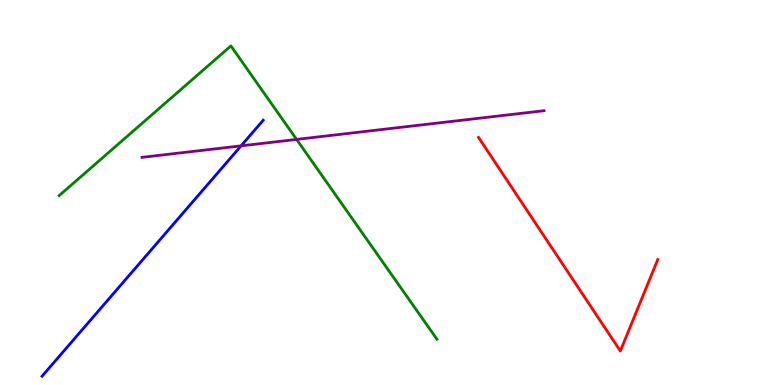[{'lines': ['blue', 'red'], 'intersections': []}, {'lines': ['green', 'red'], 'intersections': []}, {'lines': ['purple', 'red'], 'intersections': []}, {'lines': ['blue', 'green'], 'intersections': []}, {'lines': ['blue', 'purple'], 'intersections': [{'x': 3.11, 'y': 6.21}]}, {'lines': ['green', 'purple'], 'intersections': [{'x': 3.83, 'y': 6.38}]}]